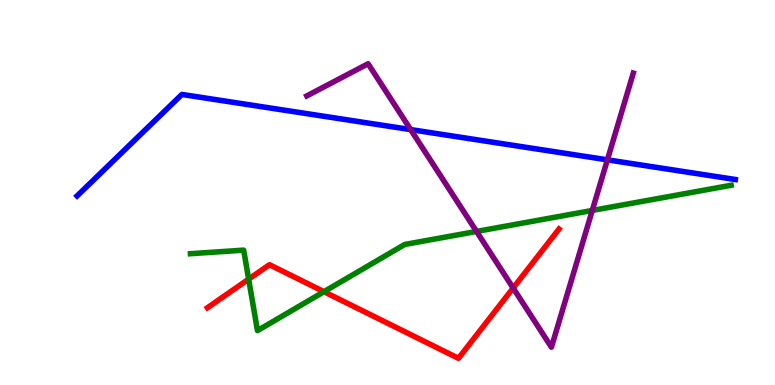[{'lines': ['blue', 'red'], 'intersections': []}, {'lines': ['green', 'red'], 'intersections': [{'x': 3.21, 'y': 2.75}, {'x': 4.18, 'y': 2.42}]}, {'lines': ['purple', 'red'], 'intersections': [{'x': 6.62, 'y': 2.52}]}, {'lines': ['blue', 'green'], 'intersections': []}, {'lines': ['blue', 'purple'], 'intersections': [{'x': 5.3, 'y': 6.63}, {'x': 7.84, 'y': 5.85}]}, {'lines': ['green', 'purple'], 'intersections': [{'x': 6.15, 'y': 3.99}, {'x': 7.64, 'y': 4.53}]}]